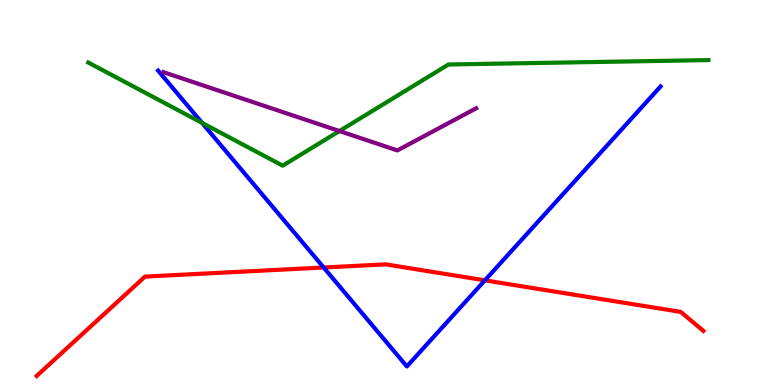[{'lines': ['blue', 'red'], 'intersections': [{'x': 4.18, 'y': 3.05}, {'x': 6.26, 'y': 2.72}]}, {'lines': ['green', 'red'], 'intersections': []}, {'lines': ['purple', 'red'], 'intersections': []}, {'lines': ['blue', 'green'], 'intersections': [{'x': 2.61, 'y': 6.81}]}, {'lines': ['blue', 'purple'], 'intersections': []}, {'lines': ['green', 'purple'], 'intersections': [{'x': 4.38, 'y': 6.6}]}]